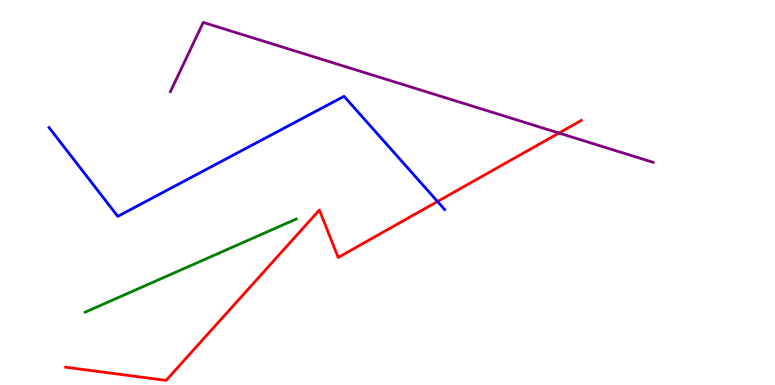[{'lines': ['blue', 'red'], 'intersections': [{'x': 5.65, 'y': 4.77}]}, {'lines': ['green', 'red'], 'intersections': []}, {'lines': ['purple', 'red'], 'intersections': [{'x': 7.21, 'y': 6.54}]}, {'lines': ['blue', 'green'], 'intersections': []}, {'lines': ['blue', 'purple'], 'intersections': []}, {'lines': ['green', 'purple'], 'intersections': []}]